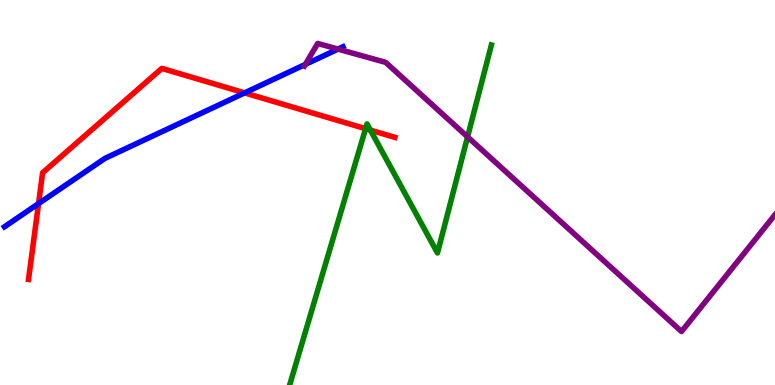[{'lines': ['blue', 'red'], 'intersections': [{'x': 0.497, 'y': 4.71}, {'x': 3.16, 'y': 7.59}]}, {'lines': ['green', 'red'], 'intersections': [{'x': 4.72, 'y': 6.66}, {'x': 4.78, 'y': 6.62}]}, {'lines': ['purple', 'red'], 'intersections': []}, {'lines': ['blue', 'green'], 'intersections': []}, {'lines': ['blue', 'purple'], 'intersections': [{'x': 3.94, 'y': 8.33}, {'x': 4.36, 'y': 8.72}]}, {'lines': ['green', 'purple'], 'intersections': [{'x': 6.03, 'y': 6.44}]}]